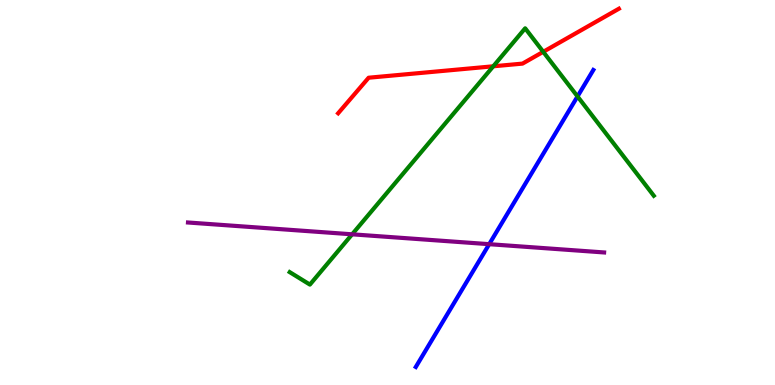[{'lines': ['blue', 'red'], 'intersections': []}, {'lines': ['green', 'red'], 'intersections': [{'x': 6.36, 'y': 8.28}, {'x': 7.01, 'y': 8.65}]}, {'lines': ['purple', 'red'], 'intersections': []}, {'lines': ['blue', 'green'], 'intersections': [{'x': 7.45, 'y': 7.5}]}, {'lines': ['blue', 'purple'], 'intersections': [{'x': 6.31, 'y': 3.66}]}, {'lines': ['green', 'purple'], 'intersections': [{'x': 4.54, 'y': 3.91}]}]